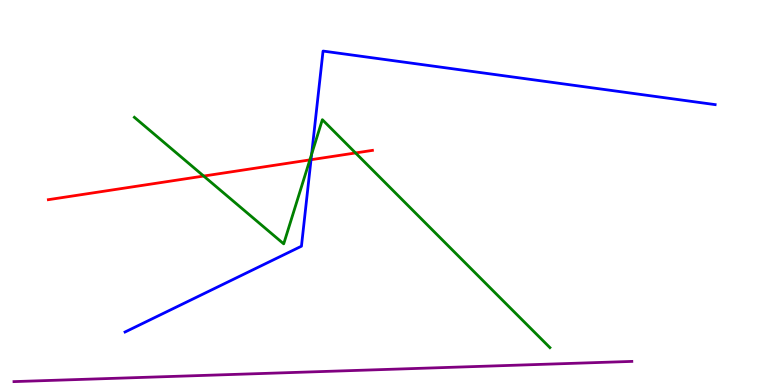[{'lines': ['blue', 'red'], 'intersections': [{'x': 4.01, 'y': 5.85}]}, {'lines': ['green', 'red'], 'intersections': [{'x': 2.63, 'y': 5.43}, {'x': 4.0, 'y': 5.85}, {'x': 4.59, 'y': 6.03}]}, {'lines': ['purple', 'red'], 'intersections': []}, {'lines': ['blue', 'green'], 'intersections': [{'x': 4.02, 'y': 6.0}]}, {'lines': ['blue', 'purple'], 'intersections': []}, {'lines': ['green', 'purple'], 'intersections': []}]